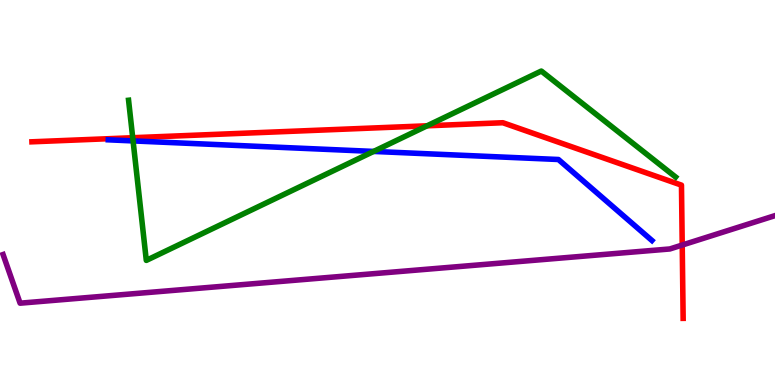[{'lines': ['blue', 'red'], 'intersections': []}, {'lines': ['green', 'red'], 'intersections': [{'x': 1.71, 'y': 6.42}, {'x': 5.51, 'y': 6.73}]}, {'lines': ['purple', 'red'], 'intersections': [{'x': 8.8, 'y': 3.64}]}, {'lines': ['blue', 'green'], 'intersections': [{'x': 1.72, 'y': 6.34}, {'x': 4.82, 'y': 6.07}]}, {'lines': ['blue', 'purple'], 'intersections': []}, {'lines': ['green', 'purple'], 'intersections': []}]